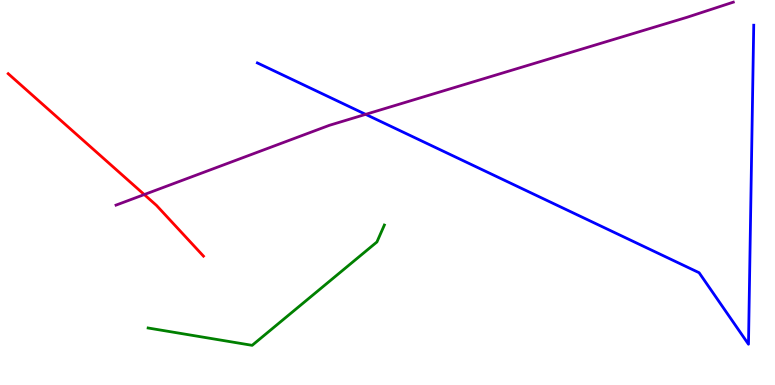[{'lines': ['blue', 'red'], 'intersections': []}, {'lines': ['green', 'red'], 'intersections': []}, {'lines': ['purple', 'red'], 'intersections': [{'x': 1.86, 'y': 4.95}]}, {'lines': ['blue', 'green'], 'intersections': []}, {'lines': ['blue', 'purple'], 'intersections': [{'x': 4.72, 'y': 7.03}]}, {'lines': ['green', 'purple'], 'intersections': []}]